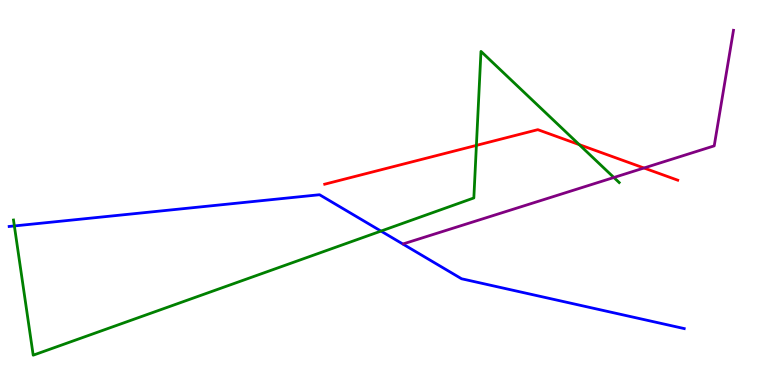[{'lines': ['blue', 'red'], 'intersections': []}, {'lines': ['green', 'red'], 'intersections': [{'x': 6.15, 'y': 6.22}, {'x': 7.47, 'y': 6.24}]}, {'lines': ['purple', 'red'], 'intersections': [{'x': 8.31, 'y': 5.64}]}, {'lines': ['blue', 'green'], 'intersections': [{'x': 0.185, 'y': 4.13}, {'x': 4.92, 'y': 4.0}]}, {'lines': ['blue', 'purple'], 'intersections': []}, {'lines': ['green', 'purple'], 'intersections': [{'x': 7.92, 'y': 5.39}]}]